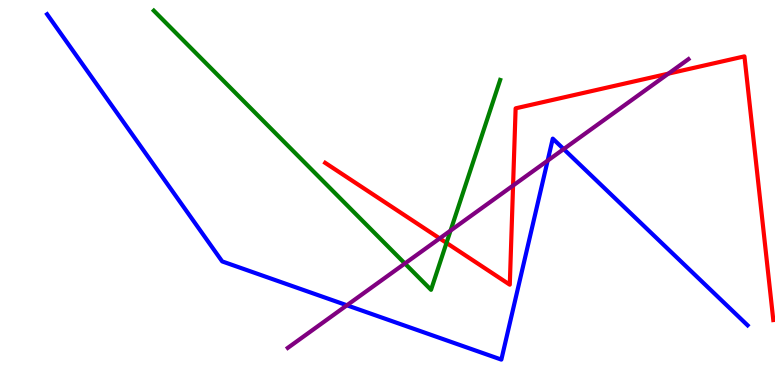[{'lines': ['blue', 'red'], 'intersections': []}, {'lines': ['green', 'red'], 'intersections': [{'x': 5.76, 'y': 3.69}]}, {'lines': ['purple', 'red'], 'intersections': [{'x': 5.67, 'y': 3.81}, {'x': 6.62, 'y': 5.18}, {'x': 8.62, 'y': 8.09}]}, {'lines': ['blue', 'green'], 'intersections': []}, {'lines': ['blue', 'purple'], 'intersections': [{'x': 4.48, 'y': 2.07}, {'x': 7.07, 'y': 5.83}, {'x': 7.27, 'y': 6.13}]}, {'lines': ['green', 'purple'], 'intersections': [{'x': 5.22, 'y': 3.16}, {'x': 5.81, 'y': 4.01}]}]